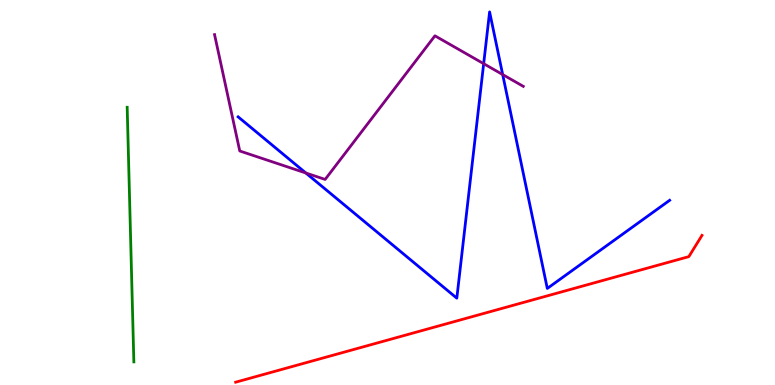[{'lines': ['blue', 'red'], 'intersections': []}, {'lines': ['green', 'red'], 'intersections': []}, {'lines': ['purple', 'red'], 'intersections': []}, {'lines': ['blue', 'green'], 'intersections': []}, {'lines': ['blue', 'purple'], 'intersections': [{'x': 3.95, 'y': 5.51}, {'x': 6.24, 'y': 8.35}, {'x': 6.49, 'y': 8.06}]}, {'lines': ['green', 'purple'], 'intersections': []}]